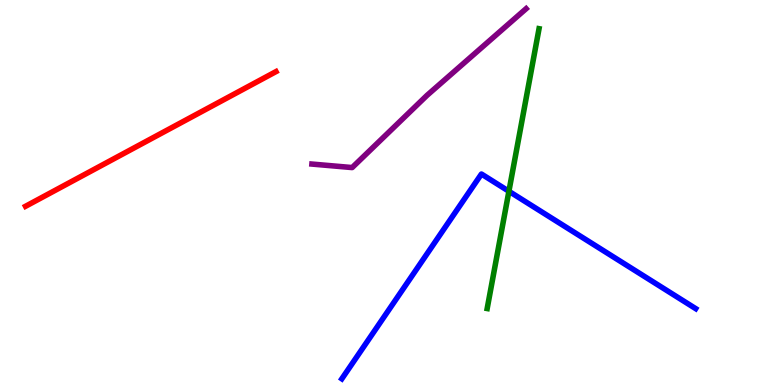[{'lines': ['blue', 'red'], 'intersections': []}, {'lines': ['green', 'red'], 'intersections': []}, {'lines': ['purple', 'red'], 'intersections': []}, {'lines': ['blue', 'green'], 'intersections': [{'x': 6.57, 'y': 5.03}]}, {'lines': ['blue', 'purple'], 'intersections': []}, {'lines': ['green', 'purple'], 'intersections': []}]